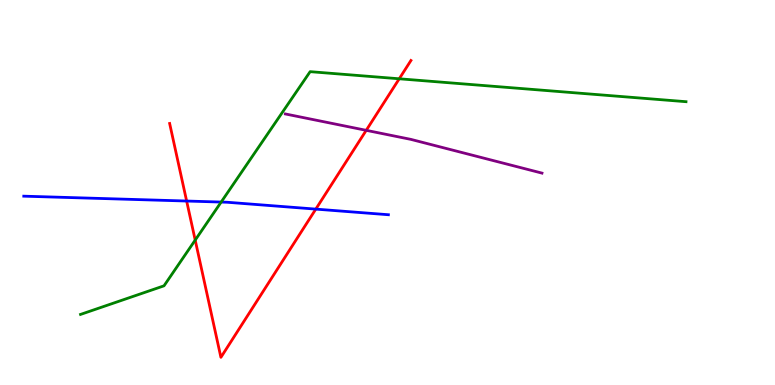[{'lines': ['blue', 'red'], 'intersections': [{'x': 2.41, 'y': 4.78}, {'x': 4.07, 'y': 4.57}]}, {'lines': ['green', 'red'], 'intersections': [{'x': 2.52, 'y': 3.76}, {'x': 5.15, 'y': 7.95}]}, {'lines': ['purple', 'red'], 'intersections': [{'x': 4.73, 'y': 6.61}]}, {'lines': ['blue', 'green'], 'intersections': [{'x': 2.85, 'y': 4.75}]}, {'lines': ['blue', 'purple'], 'intersections': []}, {'lines': ['green', 'purple'], 'intersections': []}]